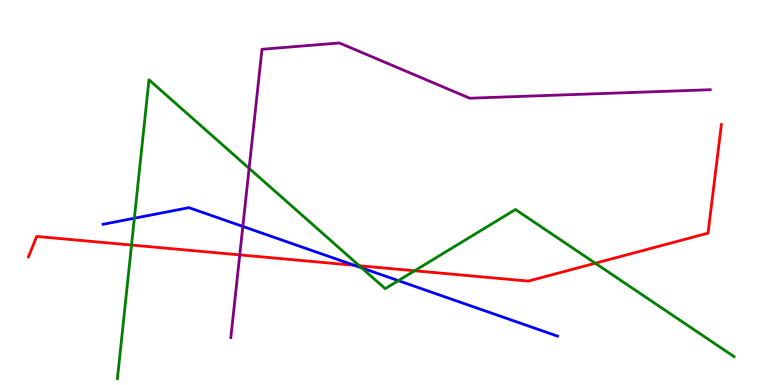[{'lines': ['blue', 'red'], 'intersections': [{'x': 4.57, 'y': 3.11}]}, {'lines': ['green', 'red'], 'intersections': [{'x': 1.7, 'y': 3.63}, {'x': 4.64, 'y': 3.1}, {'x': 5.35, 'y': 2.97}, {'x': 7.68, 'y': 3.16}]}, {'lines': ['purple', 'red'], 'intersections': [{'x': 3.09, 'y': 3.38}]}, {'lines': ['blue', 'green'], 'intersections': [{'x': 1.73, 'y': 4.33}, {'x': 4.67, 'y': 3.04}, {'x': 5.14, 'y': 2.71}]}, {'lines': ['blue', 'purple'], 'intersections': [{'x': 3.13, 'y': 4.12}]}, {'lines': ['green', 'purple'], 'intersections': [{'x': 3.21, 'y': 5.63}]}]